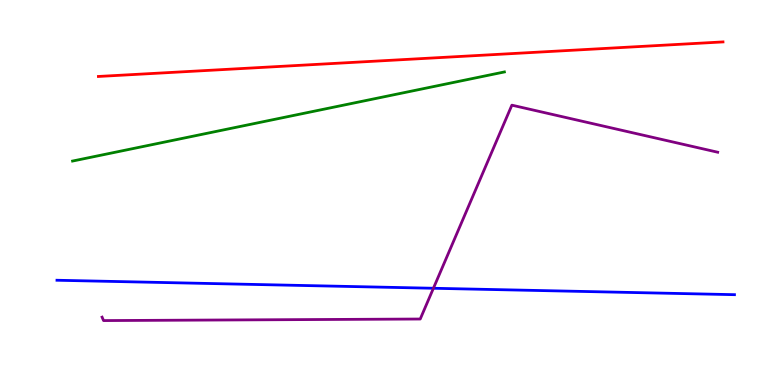[{'lines': ['blue', 'red'], 'intersections': []}, {'lines': ['green', 'red'], 'intersections': []}, {'lines': ['purple', 'red'], 'intersections': []}, {'lines': ['blue', 'green'], 'intersections': []}, {'lines': ['blue', 'purple'], 'intersections': [{'x': 5.59, 'y': 2.51}]}, {'lines': ['green', 'purple'], 'intersections': []}]